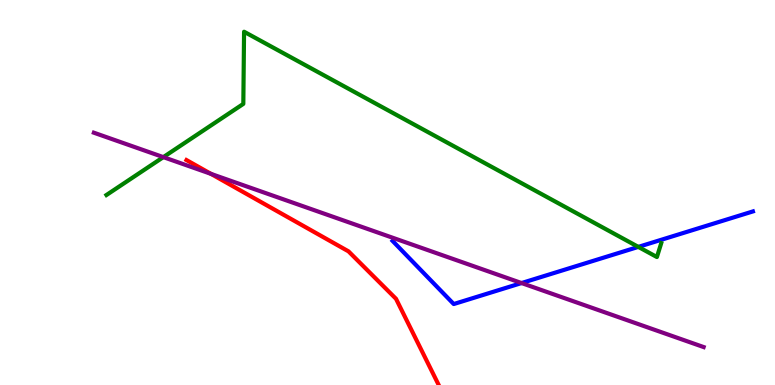[{'lines': ['blue', 'red'], 'intersections': []}, {'lines': ['green', 'red'], 'intersections': []}, {'lines': ['purple', 'red'], 'intersections': [{'x': 2.72, 'y': 5.48}]}, {'lines': ['blue', 'green'], 'intersections': [{'x': 8.24, 'y': 3.59}]}, {'lines': ['blue', 'purple'], 'intersections': [{'x': 6.73, 'y': 2.65}]}, {'lines': ['green', 'purple'], 'intersections': [{'x': 2.11, 'y': 5.92}]}]